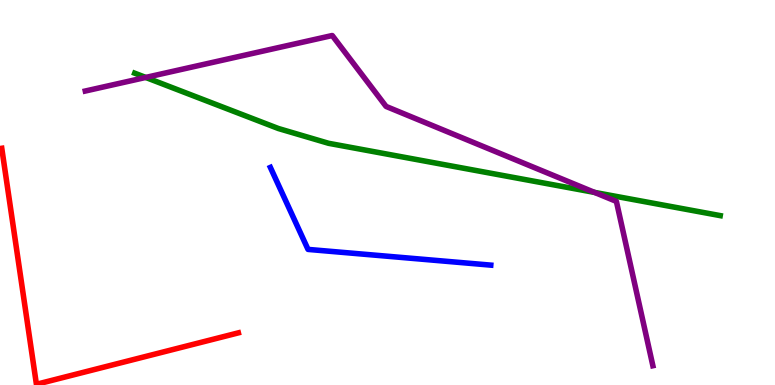[{'lines': ['blue', 'red'], 'intersections': []}, {'lines': ['green', 'red'], 'intersections': []}, {'lines': ['purple', 'red'], 'intersections': []}, {'lines': ['blue', 'green'], 'intersections': []}, {'lines': ['blue', 'purple'], 'intersections': []}, {'lines': ['green', 'purple'], 'intersections': [{'x': 1.88, 'y': 7.99}, {'x': 7.67, 'y': 5.0}]}]